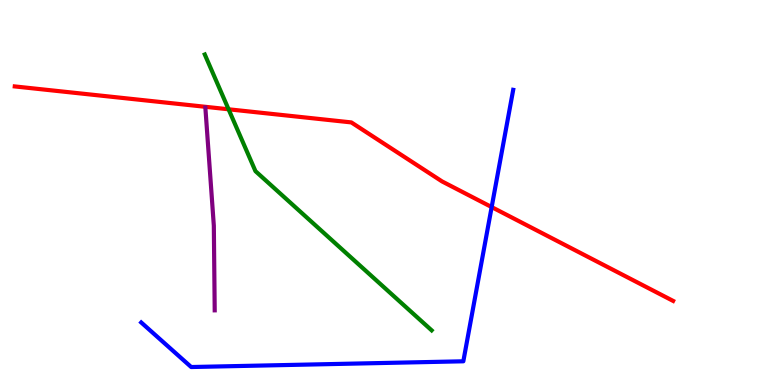[{'lines': ['blue', 'red'], 'intersections': [{'x': 6.34, 'y': 4.62}]}, {'lines': ['green', 'red'], 'intersections': [{'x': 2.95, 'y': 7.16}]}, {'lines': ['purple', 'red'], 'intersections': []}, {'lines': ['blue', 'green'], 'intersections': []}, {'lines': ['blue', 'purple'], 'intersections': []}, {'lines': ['green', 'purple'], 'intersections': []}]